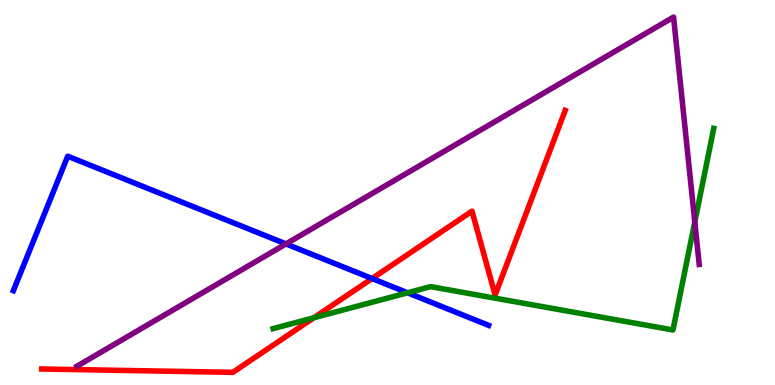[{'lines': ['blue', 'red'], 'intersections': [{'x': 4.8, 'y': 2.77}]}, {'lines': ['green', 'red'], 'intersections': [{'x': 4.05, 'y': 1.75}]}, {'lines': ['purple', 'red'], 'intersections': []}, {'lines': ['blue', 'green'], 'intersections': [{'x': 5.26, 'y': 2.4}]}, {'lines': ['blue', 'purple'], 'intersections': [{'x': 3.69, 'y': 3.66}]}, {'lines': ['green', 'purple'], 'intersections': [{'x': 8.97, 'y': 4.23}]}]